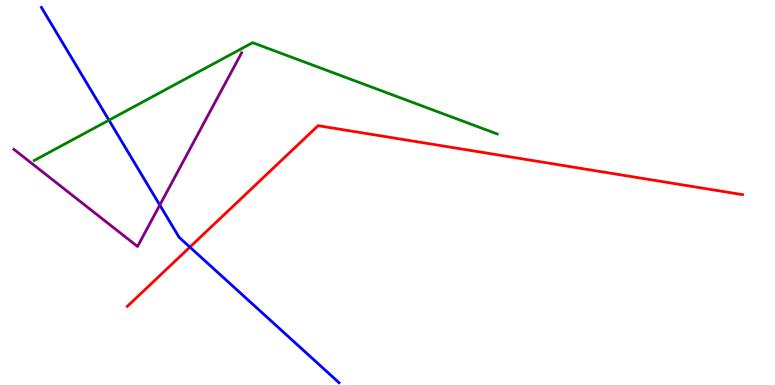[{'lines': ['blue', 'red'], 'intersections': [{'x': 2.45, 'y': 3.58}]}, {'lines': ['green', 'red'], 'intersections': []}, {'lines': ['purple', 'red'], 'intersections': []}, {'lines': ['blue', 'green'], 'intersections': [{'x': 1.41, 'y': 6.88}]}, {'lines': ['blue', 'purple'], 'intersections': [{'x': 2.06, 'y': 4.67}]}, {'lines': ['green', 'purple'], 'intersections': []}]